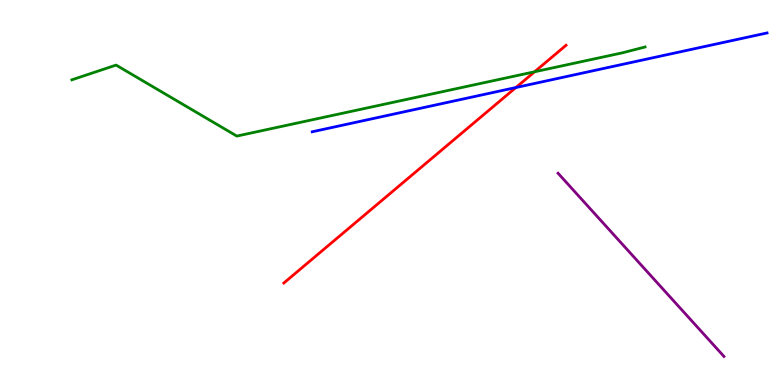[{'lines': ['blue', 'red'], 'intersections': [{'x': 6.66, 'y': 7.73}]}, {'lines': ['green', 'red'], 'intersections': [{'x': 6.9, 'y': 8.14}]}, {'lines': ['purple', 'red'], 'intersections': []}, {'lines': ['blue', 'green'], 'intersections': []}, {'lines': ['blue', 'purple'], 'intersections': []}, {'lines': ['green', 'purple'], 'intersections': []}]